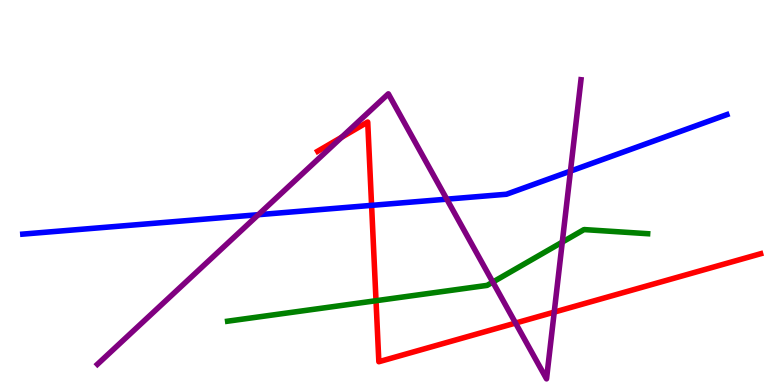[{'lines': ['blue', 'red'], 'intersections': [{'x': 4.79, 'y': 4.67}]}, {'lines': ['green', 'red'], 'intersections': [{'x': 4.85, 'y': 2.19}]}, {'lines': ['purple', 'red'], 'intersections': [{'x': 4.41, 'y': 6.44}, {'x': 6.65, 'y': 1.61}, {'x': 7.15, 'y': 1.89}]}, {'lines': ['blue', 'green'], 'intersections': []}, {'lines': ['blue', 'purple'], 'intersections': [{'x': 3.33, 'y': 4.42}, {'x': 5.77, 'y': 4.83}, {'x': 7.36, 'y': 5.56}]}, {'lines': ['green', 'purple'], 'intersections': [{'x': 6.36, 'y': 2.67}, {'x': 7.26, 'y': 3.71}]}]